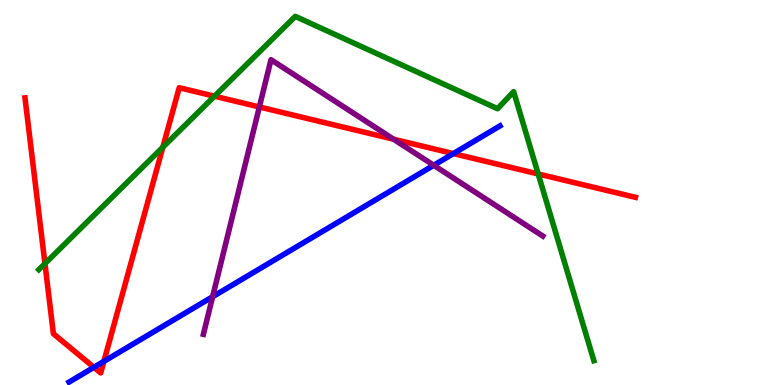[{'lines': ['blue', 'red'], 'intersections': [{'x': 1.21, 'y': 0.46}, {'x': 1.34, 'y': 0.614}, {'x': 5.85, 'y': 6.01}]}, {'lines': ['green', 'red'], 'intersections': [{'x': 0.58, 'y': 3.15}, {'x': 2.1, 'y': 6.18}, {'x': 2.77, 'y': 7.5}, {'x': 6.94, 'y': 5.48}]}, {'lines': ['purple', 'red'], 'intersections': [{'x': 3.35, 'y': 7.22}, {'x': 5.08, 'y': 6.38}]}, {'lines': ['blue', 'green'], 'intersections': []}, {'lines': ['blue', 'purple'], 'intersections': [{'x': 2.74, 'y': 2.29}, {'x': 5.6, 'y': 5.71}]}, {'lines': ['green', 'purple'], 'intersections': []}]